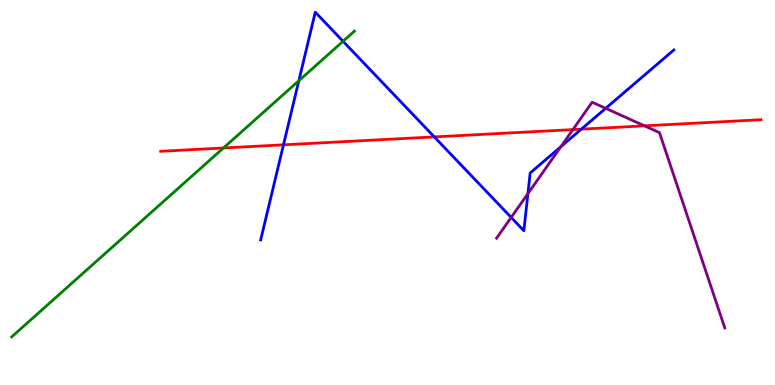[{'lines': ['blue', 'red'], 'intersections': [{'x': 3.66, 'y': 6.24}, {'x': 5.6, 'y': 6.44}, {'x': 7.5, 'y': 6.65}]}, {'lines': ['green', 'red'], 'intersections': [{'x': 2.88, 'y': 6.16}]}, {'lines': ['purple', 'red'], 'intersections': [{'x': 7.39, 'y': 6.63}, {'x': 8.32, 'y': 6.73}]}, {'lines': ['blue', 'green'], 'intersections': [{'x': 3.86, 'y': 7.9}, {'x': 4.43, 'y': 8.93}]}, {'lines': ['blue', 'purple'], 'intersections': [{'x': 6.6, 'y': 4.35}, {'x': 6.81, 'y': 4.97}, {'x': 7.24, 'y': 6.19}, {'x': 7.82, 'y': 7.19}]}, {'lines': ['green', 'purple'], 'intersections': []}]